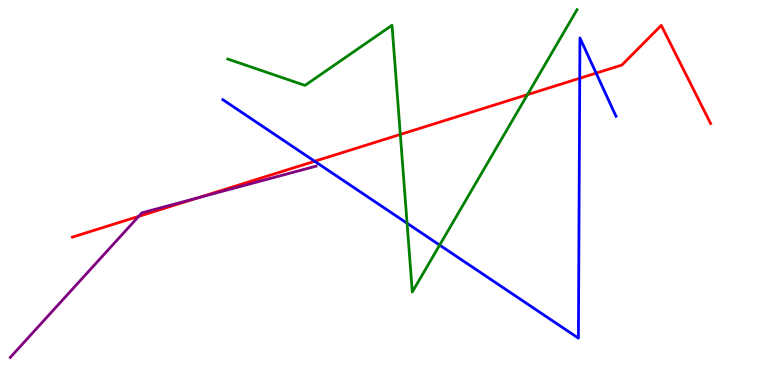[{'lines': ['blue', 'red'], 'intersections': [{'x': 4.06, 'y': 5.81}, {'x': 7.48, 'y': 7.97}, {'x': 7.69, 'y': 8.1}]}, {'lines': ['green', 'red'], 'intersections': [{'x': 5.17, 'y': 6.51}, {'x': 6.81, 'y': 7.54}]}, {'lines': ['purple', 'red'], 'intersections': [{'x': 1.79, 'y': 4.38}, {'x': 2.55, 'y': 4.86}]}, {'lines': ['blue', 'green'], 'intersections': [{'x': 5.25, 'y': 4.2}, {'x': 5.67, 'y': 3.63}]}, {'lines': ['blue', 'purple'], 'intersections': []}, {'lines': ['green', 'purple'], 'intersections': []}]